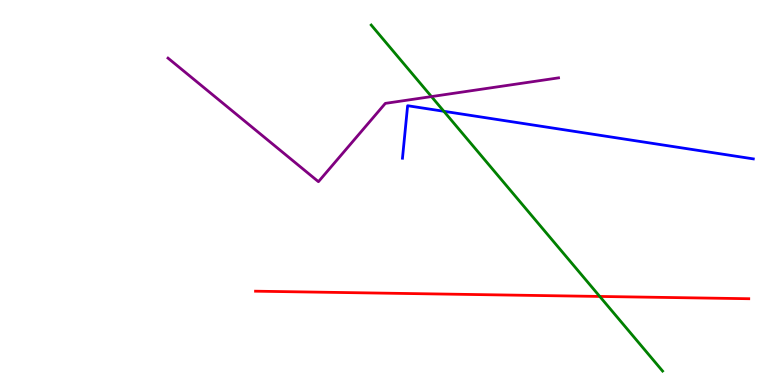[{'lines': ['blue', 'red'], 'intersections': []}, {'lines': ['green', 'red'], 'intersections': [{'x': 7.74, 'y': 2.3}]}, {'lines': ['purple', 'red'], 'intersections': []}, {'lines': ['blue', 'green'], 'intersections': [{'x': 5.73, 'y': 7.11}]}, {'lines': ['blue', 'purple'], 'intersections': []}, {'lines': ['green', 'purple'], 'intersections': [{'x': 5.57, 'y': 7.49}]}]